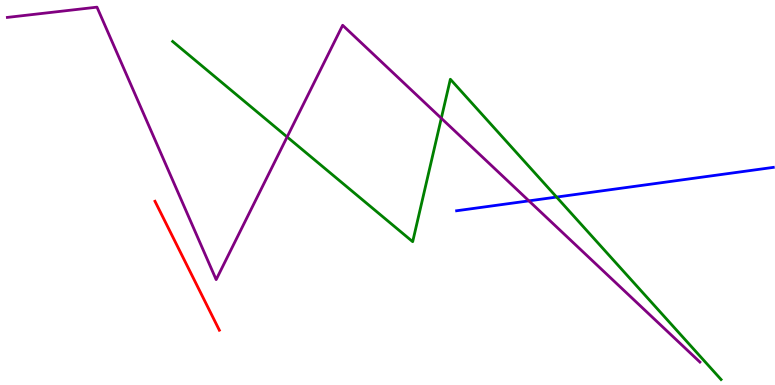[{'lines': ['blue', 'red'], 'intersections': []}, {'lines': ['green', 'red'], 'intersections': []}, {'lines': ['purple', 'red'], 'intersections': []}, {'lines': ['blue', 'green'], 'intersections': [{'x': 7.18, 'y': 4.88}]}, {'lines': ['blue', 'purple'], 'intersections': [{'x': 6.82, 'y': 4.78}]}, {'lines': ['green', 'purple'], 'intersections': [{'x': 3.7, 'y': 6.44}, {'x': 5.69, 'y': 6.93}]}]